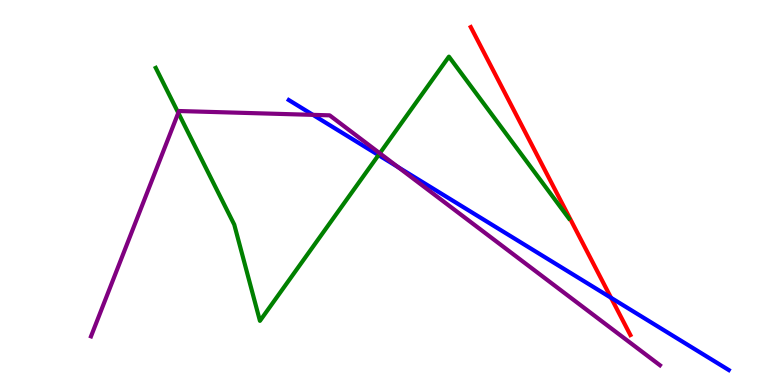[{'lines': ['blue', 'red'], 'intersections': [{'x': 7.88, 'y': 2.26}]}, {'lines': ['green', 'red'], 'intersections': []}, {'lines': ['purple', 'red'], 'intersections': []}, {'lines': ['blue', 'green'], 'intersections': [{'x': 4.88, 'y': 5.97}]}, {'lines': ['blue', 'purple'], 'intersections': [{'x': 4.04, 'y': 7.02}, {'x': 5.14, 'y': 5.66}]}, {'lines': ['green', 'purple'], 'intersections': [{'x': 2.3, 'y': 7.07}, {'x': 4.9, 'y': 6.02}]}]